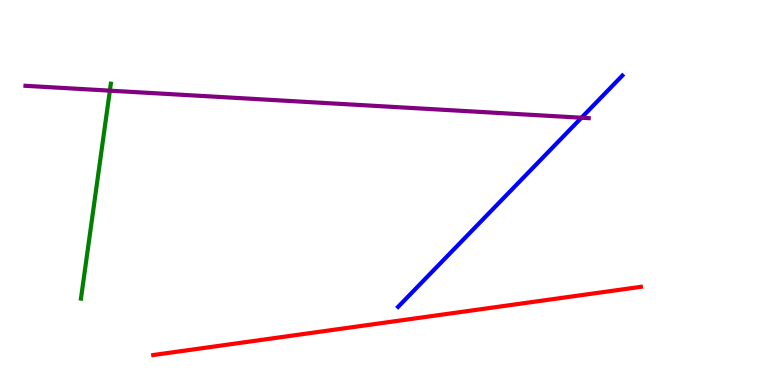[{'lines': ['blue', 'red'], 'intersections': []}, {'lines': ['green', 'red'], 'intersections': []}, {'lines': ['purple', 'red'], 'intersections': []}, {'lines': ['blue', 'green'], 'intersections': []}, {'lines': ['blue', 'purple'], 'intersections': [{'x': 7.5, 'y': 6.94}]}, {'lines': ['green', 'purple'], 'intersections': [{'x': 1.42, 'y': 7.65}]}]